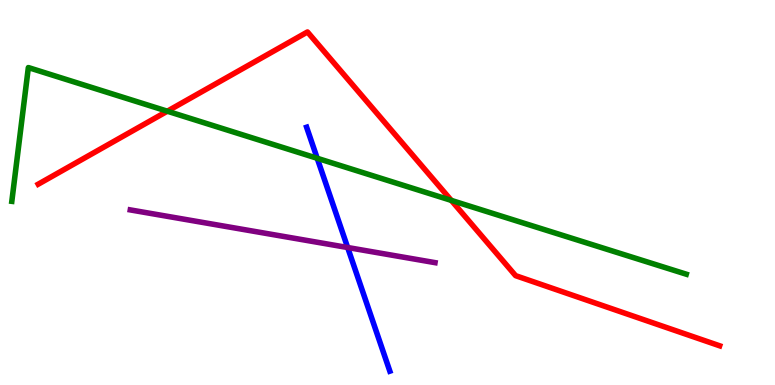[{'lines': ['blue', 'red'], 'intersections': []}, {'lines': ['green', 'red'], 'intersections': [{'x': 2.16, 'y': 7.11}, {'x': 5.82, 'y': 4.79}]}, {'lines': ['purple', 'red'], 'intersections': []}, {'lines': ['blue', 'green'], 'intersections': [{'x': 4.09, 'y': 5.89}]}, {'lines': ['blue', 'purple'], 'intersections': [{'x': 4.49, 'y': 3.57}]}, {'lines': ['green', 'purple'], 'intersections': []}]